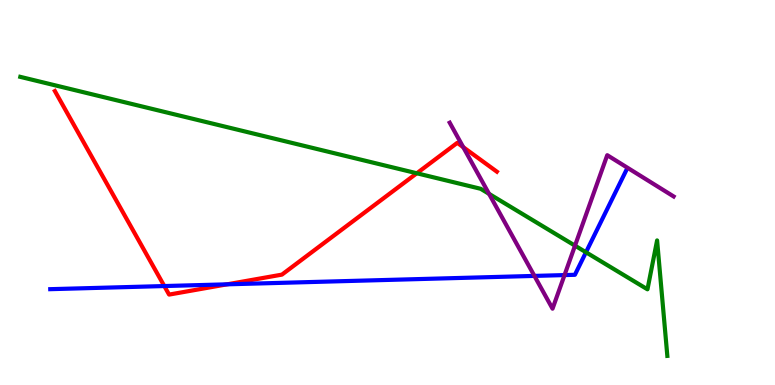[{'lines': ['blue', 'red'], 'intersections': [{'x': 2.12, 'y': 2.57}, {'x': 2.93, 'y': 2.61}]}, {'lines': ['green', 'red'], 'intersections': [{'x': 5.38, 'y': 5.5}]}, {'lines': ['purple', 'red'], 'intersections': [{'x': 5.98, 'y': 6.18}]}, {'lines': ['blue', 'green'], 'intersections': [{'x': 7.56, 'y': 3.45}]}, {'lines': ['blue', 'purple'], 'intersections': [{'x': 6.9, 'y': 2.83}, {'x': 7.28, 'y': 2.85}]}, {'lines': ['green', 'purple'], 'intersections': [{'x': 6.31, 'y': 4.96}, {'x': 7.42, 'y': 3.62}]}]